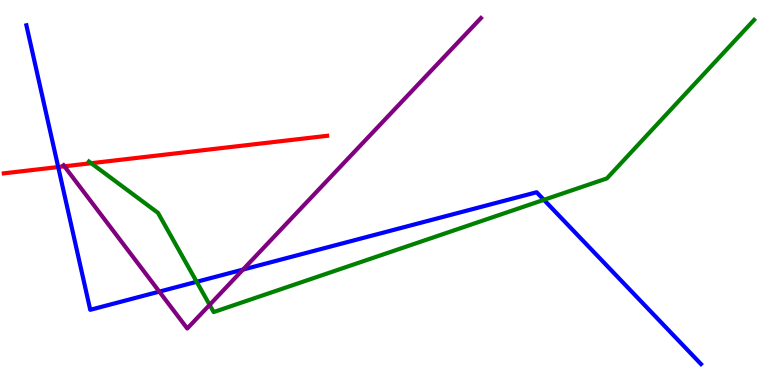[{'lines': ['blue', 'red'], 'intersections': [{'x': 0.751, 'y': 5.66}]}, {'lines': ['green', 'red'], 'intersections': [{'x': 1.18, 'y': 5.76}]}, {'lines': ['purple', 'red'], 'intersections': [{'x': 0.831, 'y': 5.68}]}, {'lines': ['blue', 'green'], 'intersections': [{'x': 2.54, 'y': 2.68}, {'x': 7.02, 'y': 4.81}]}, {'lines': ['blue', 'purple'], 'intersections': [{'x': 2.06, 'y': 2.43}, {'x': 3.14, 'y': 3.0}]}, {'lines': ['green', 'purple'], 'intersections': [{'x': 2.7, 'y': 2.08}]}]